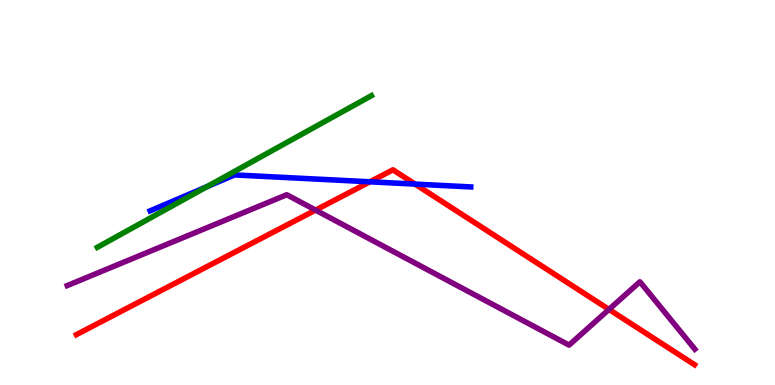[{'lines': ['blue', 'red'], 'intersections': [{'x': 4.77, 'y': 5.28}, {'x': 5.36, 'y': 5.22}]}, {'lines': ['green', 'red'], 'intersections': []}, {'lines': ['purple', 'red'], 'intersections': [{'x': 4.07, 'y': 4.54}, {'x': 7.86, 'y': 1.96}]}, {'lines': ['blue', 'green'], 'intersections': [{'x': 2.67, 'y': 5.15}]}, {'lines': ['blue', 'purple'], 'intersections': []}, {'lines': ['green', 'purple'], 'intersections': []}]